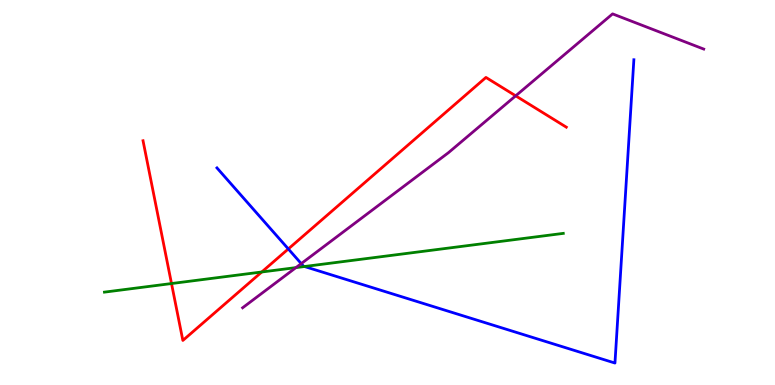[{'lines': ['blue', 'red'], 'intersections': [{'x': 3.72, 'y': 3.53}]}, {'lines': ['green', 'red'], 'intersections': [{'x': 2.21, 'y': 2.64}, {'x': 3.38, 'y': 2.94}]}, {'lines': ['purple', 'red'], 'intersections': [{'x': 6.65, 'y': 7.51}]}, {'lines': ['blue', 'green'], 'intersections': [{'x': 3.93, 'y': 3.08}]}, {'lines': ['blue', 'purple'], 'intersections': [{'x': 3.89, 'y': 3.15}]}, {'lines': ['green', 'purple'], 'intersections': [{'x': 3.82, 'y': 3.05}]}]